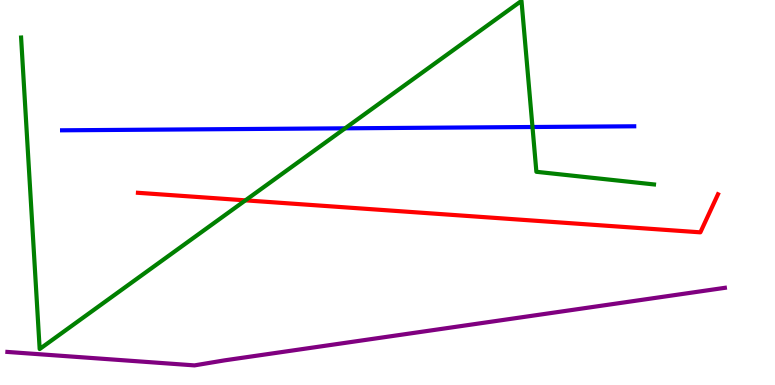[{'lines': ['blue', 'red'], 'intersections': []}, {'lines': ['green', 'red'], 'intersections': [{'x': 3.17, 'y': 4.8}]}, {'lines': ['purple', 'red'], 'intersections': []}, {'lines': ['blue', 'green'], 'intersections': [{'x': 4.45, 'y': 6.67}, {'x': 6.87, 'y': 6.7}]}, {'lines': ['blue', 'purple'], 'intersections': []}, {'lines': ['green', 'purple'], 'intersections': []}]